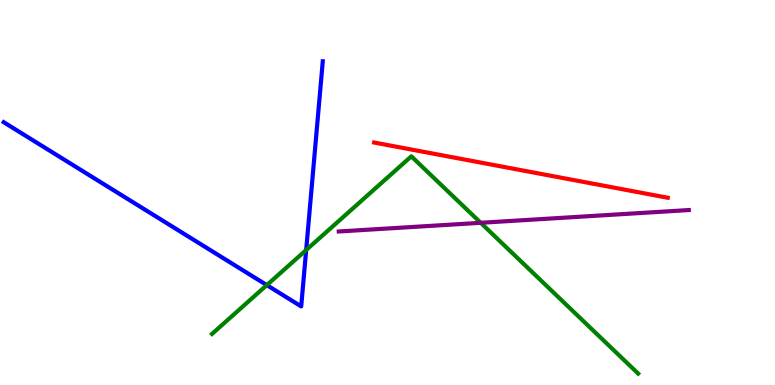[{'lines': ['blue', 'red'], 'intersections': []}, {'lines': ['green', 'red'], 'intersections': []}, {'lines': ['purple', 'red'], 'intersections': []}, {'lines': ['blue', 'green'], 'intersections': [{'x': 3.44, 'y': 2.59}, {'x': 3.95, 'y': 3.51}]}, {'lines': ['blue', 'purple'], 'intersections': []}, {'lines': ['green', 'purple'], 'intersections': [{'x': 6.2, 'y': 4.21}]}]